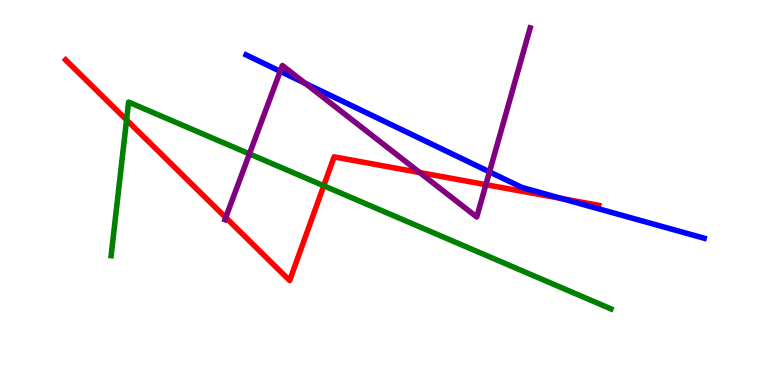[{'lines': ['blue', 'red'], 'intersections': [{'x': 7.25, 'y': 4.84}]}, {'lines': ['green', 'red'], 'intersections': [{'x': 1.63, 'y': 6.89}, {'x': 4.18, 'y': 5.18}]}, {'lines': ['purple', 'red'], 'intersections': [{'x': 2.91, 'y': 4.35}, {'x': 5.42, 'y': 5.52}, {'x': 6.27, 'y': 5.2}]}, {'lines': ['blue', 'green'], 'intersections': []}, {'lines': ['blue', 'purple'], 'intersections': [{'x': 3.62, 'y': 8.15}, {'x': 3.94, 'y': 7.84}, {'x': 6.32, 'y': 5.54}]}, {'lines': ['green', 'purple'], 'intersections': [{'x': 3.22, 'y': 6.0}]}]